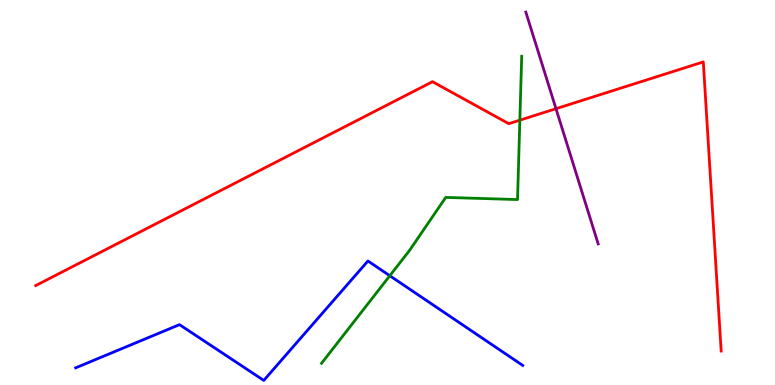[{'lines': ['blue', 'red'], 'intersections': []}, {'lines': ['green', 'red'], 'intersections': [{'x': 6.71, 'y': 6.88}]}, {'lines': ['purple', 'red'], 'intersections': [{'x': 7.17, 'y': 7.18}]}, {'lines': ['blue', 'green'], 'intersections': [{'x': 5.03, 'y': 2.84}]}, {'lines': ['blue', 'purple'], 'intersections': []}, {'lines': ['green', 'purple'], 'intersections': []}]